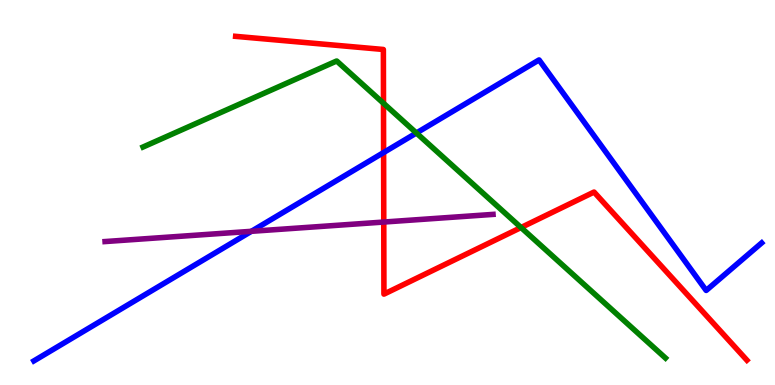[{'lines': ['blue', 'red'], 'intersections': [{'x': 4.95, 'y': 6.04}]}, {'lines': ['green', 'red'], 'intersections': [{'x': 4.95, 'y': 7.32}, {'x': 6.72, 'y': 4.09}]}, {'lines': ['purple', 'red'], 'intersections': [{'x': 4.95, 'y': 4.23}]}, {'lines': ['blue', 'green'], 'intersections': [{'x': 5.37, 'y': 6.55}]}, {'lines': ['blue', 'purple'], 'intersections': [{'x': 3.24, 'y': 3.99}]}, {'lines': ['green', 'purple'], 'intersections': []}]